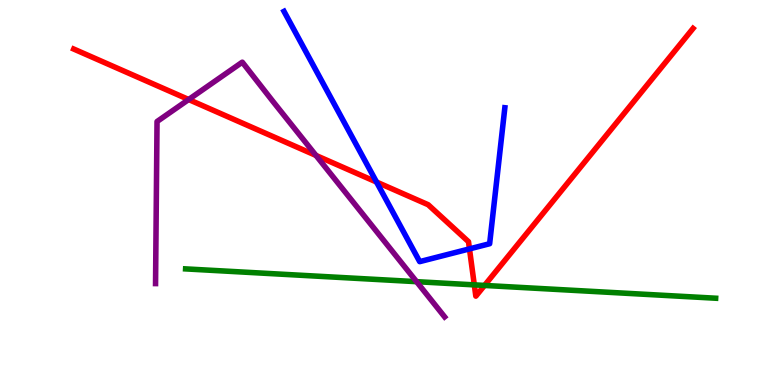[{'lines': ['blue', 'red'], 'intersections': [{'x': 4.86, 'y': 5.27}, {'x': 6.06, 'y': 3.54}]}, {'lines': ['green', 'red'], 'intersections': [{'x': 6.12, 'y': 2.6}, {'x': 6.25, 'y': 2.59}]}, {'lines': ['purple', 'red'], 'intersections': [{'x': 2.43, 'y': 7.42}, {'x': 4.08, 'y': 5.96}]}, {'lines': ['blue', 'green'], 'intersections': []}, {'lines': ['blue', 'purple'], 'intersections': []}, {'lines': ['green', 'purple'], 'intersections': [{'x': 5.38, 'y': 2.68}]}]